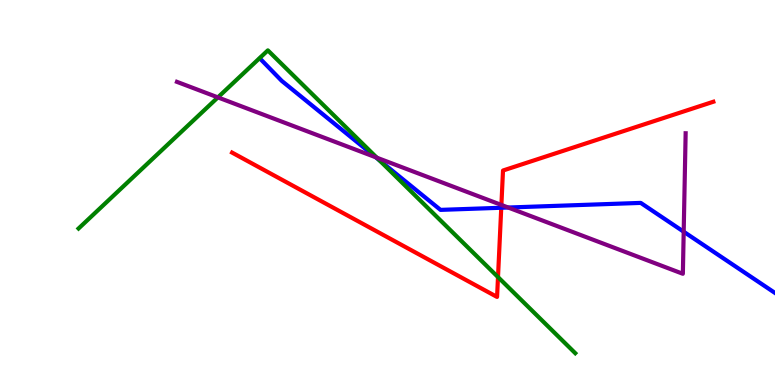[{'lines': ['blue', 'red'], 'intersections': [{'x': 6.47, 'y': 4.6}]}, {'lines': ['green', 'red'], 'intersections': [{'x': 6.43, 'y': 2.8}]}, {'lines': ['purple', 'red'], 'intersections': [{'x': 6.47, 'y': 4.68}]}, {'lines': ['blue', 'green'], 'intersections': [{'x': 4.89, 'y': 5.84}]}, {'lines': ['blue', 'purple'], 'intersections': [{'x': 4.85, 'y': 5.91}, {'x': 6.56, 'y': 4.61}, {'x': 8.82, 'y': 3.98}]}, {'lines': ['green', 'purple'], 'intersections': [{'x': 2.81, 'y': 7.47}, {'x': 4.86, 'y': 5.9}]}]